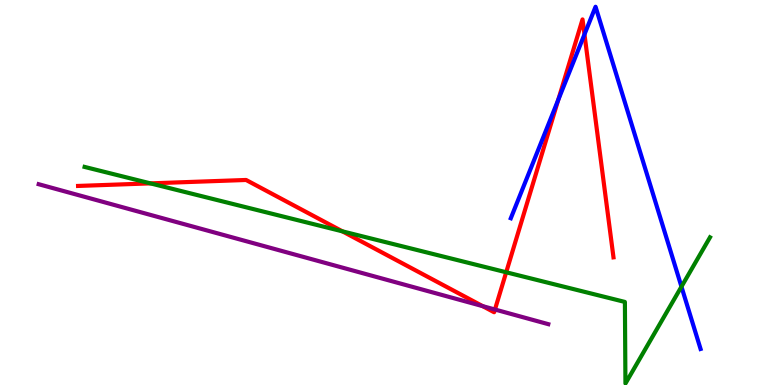[{'lines': ['blue', 'red'], 'intersections': [{'x': 7.2, 'y': 7.41}, {'x': 7.54, 'y': 9.11}]}, {'lines': ['green', 'red'], 'intersections': [{'x': 1.94, 'y': 5.24}, {'x': 4.42, 'y': 3.99}, {'x': 6.53, 'y': 2.93}]}, {'lines': ['purple', 'red'], 'intersections': [{'x': 6.23, 'y': 2.05}, {'x': 6.39, 'y': 1.96}]}, {'lines': ['blue', 'green'], 'intersections': [{'x': 8.79, 'y': 2.55}]}, {'lines': ['blue', 'purple'], 'intersections': []}, {'lines': ['green', 'purple'], 'intersections': []}]